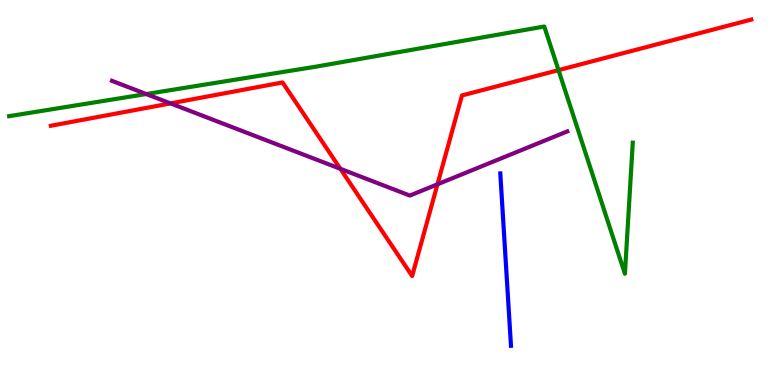[{'lines': ['blue', 'red'], 'intersections': []}, {'lines': ['green', 'red'], 'intersections': [{'x': 7.21, 'y': 8.18}]}, {'lines': ['purple', 'red'], 'intersections': [{'x': 2.2, 'y': 7.31}, {'x': 4.39, 'y': 5.62}, {'x': 5.64, 'y': 5.21}]}, {'lines': ['blue', 'green'], 'intersections': []}, {'lines': ['blue', 'purple'], 'intersections': []}, {'lines': ['green', 'purple'], 'intersections': [{'x': 1.89, 'y': 7.56}]}]